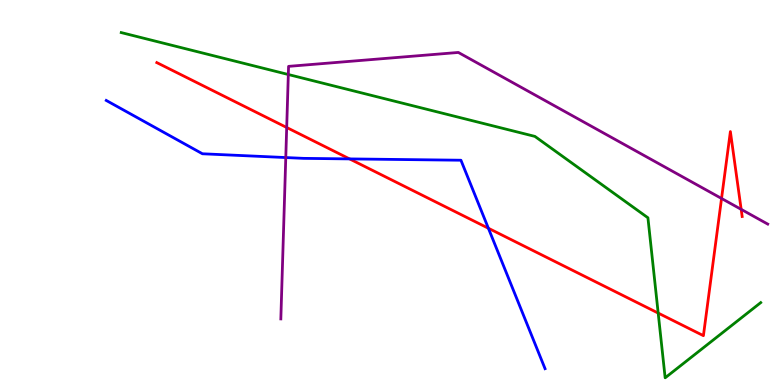[{'lines': ['blue', 'red'], 'intersections': [{'x': 4.51, 'y': 5.87}, {'x': 6.3, 'y': 4.07}]}, {'lines': ['green', 'red'], 'intersections': [{'x': 8.49, 'y': 1.87}]}, {'lines': ['purple', 'red'], 'intersections': [{'x': 3.7, 'y': 6.69}, {'x': 9.31, 'y': 4.85}, {'x': 9.56, 'y': 4.56}]}, {'lines': ['blue', 'green'], 'intersections': []}, {'lines': ['blue', 'purple'], 'intersections': [{'x': 3.69, 'y': 5.91}]}, {'lines': ['green', 'purple'], 'intersections': [{'x': 3.72, 'y': 8.06}]}]